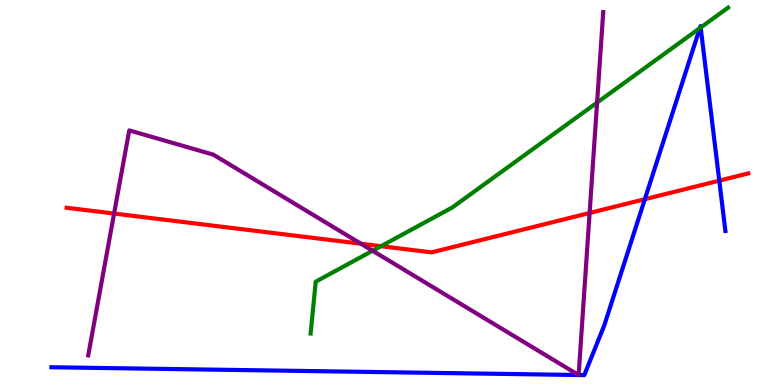[{'lines': ['blue', 'red'], 'intersections': [{'x': 8.32, 'y': 4.83}, {'x': 9.28, 'y': 5.31}]}, {'lines': ['green', 'red'], 'intersections': [{'x': 4.92, 'y': 3.61}]}, {'lines': ['purple', 'red'], 'intersections': [{'x': 1.47, 'y': 4.45}, {'x': 4.66, 'y': 3.67}, {'x': 7.61, 'y': 4.47}]}, {'lines': ['blue', 'green'], 'intersections': [{'x': 9.03, 'y': 9.27}, {'x': 9.04, 'y': 9.29}]}, {'lines': ['blue', 'purple'], 'intersections': [{'x': 7.47, 'y': 0.259}, {'x': 7.47, 'y': 0.259}]}, {'lines': ['green', 'purple'], 'intersections': [{'x': 4.81, 'y': 3.49}, {'x': 7.7, 'y': 7.34}]}]